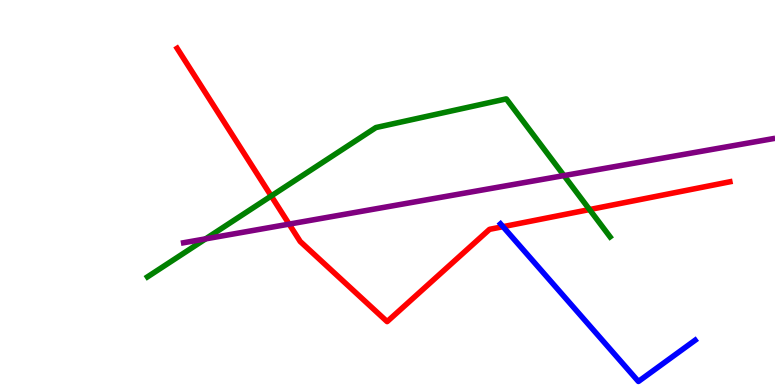[{'lines': ['blue', 'red'], 'intersections': [{'x': 6.49, 'y': 4.11}]}, {'lines': ['green', 'red'], 'intersections': [{'x': 3.5, 'y': 4.91}, {'x': 7.61, 'y': 4.56}]}, {'lines': ['purple', 'red'], 'intersections': [{'x': 3.73, 'y': 4.18}]}, {'lines': ['blue', 'green'], 'intersections': []}, {'lines': ['blue', 'purple'], 'intersections': []}, {'lines': ['green', 'purple'], 'intersections': [{'x': 2.65, 'y': 3.8}, {'x': 7.28, 'y': 5.44}]}]